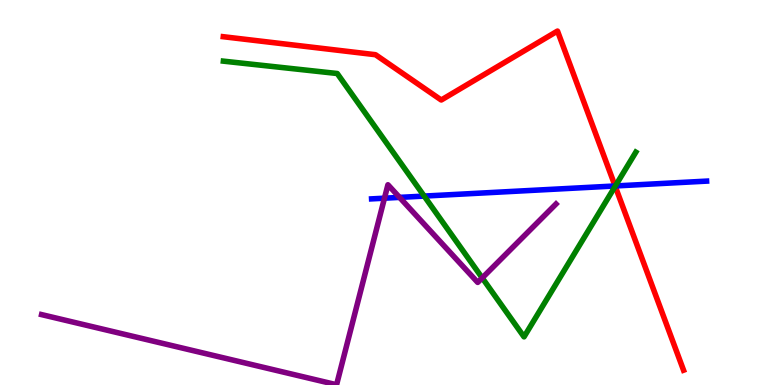[{'lines': ['blue', 'red'], 'intersections': [{'x': 7.94, 'y': 5.17}]}, {'lines': ['green', 'red'], 'intersections': [{'x': 7.94, 'y': 5.16}]}, {'lines': ['purple', 'red'], 'intersections': []}, {'lines': ['blue', 'green'], 'intersections': [{'x': 5.47, 'y': 4.91}, {'x': 7.94, 'y': 5.17}]}, {'lines': ['blue', 'purple'], 'intersections': [{'x': 4.96, 'y': 4.85}, {'x': 5.16, 'y': 4.87}]}, {'lines': ['green', 'purple'], 'intersections': [{'x': 6.22, 'y': 2.78}]}]